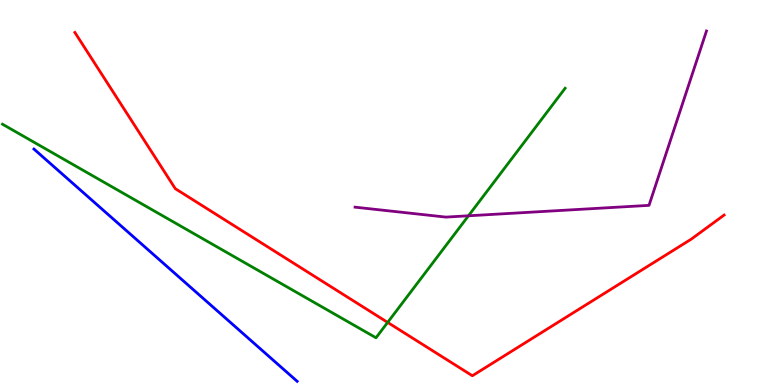[{'lines': ['blue', 'red'], 'intersections': []}, {'lines': ['green', 'red'], 'intersections': [{'x': 5.0, 'y': 1.63}]}, {'lines': ['purple', 'red'], 'intersections': []}, {'lines': ['blue', 'green'], 'intersections': []}, {'lines': ['blue', 'purple'], 'intersections': []}, {'lines': ['green', 'purple'], 'intersections': [{'x': 6.04, 'y': 4.39}]}]